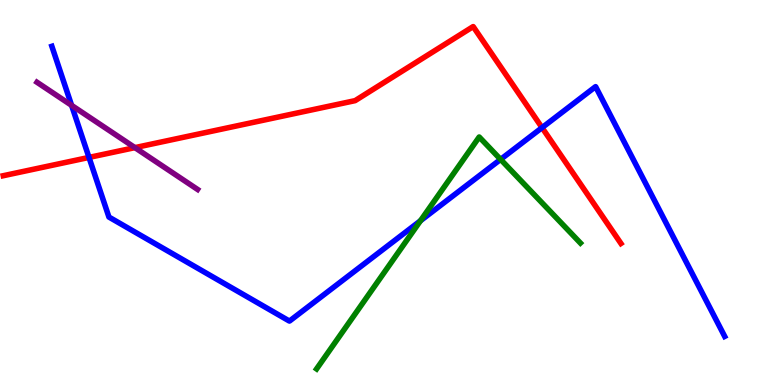[{'lines': ['blue', 'red'], 'intersections': [{'x': 1.15, 'y': 5.91}, {'x': 6.99, 'y': 6.68}]}, {'lines': ['green', 'red'], 'intersections': []}, {'lines': ['purple', 'red'], 'intersections': [{'x': 1.74, 'y': 6.17}]}, {'lines': ['blue', 'green'], 'intersections': [{'x': 5.43, 'y': 4.27}, {'x': 6.46, 'y': 5.86}]}, {'lines': ['blue', 'purple'], 'intersections': [{'x': 0.924, 'y': 7.26}]}, {'lines': ['green', 'purple'], 'intersections': []}]